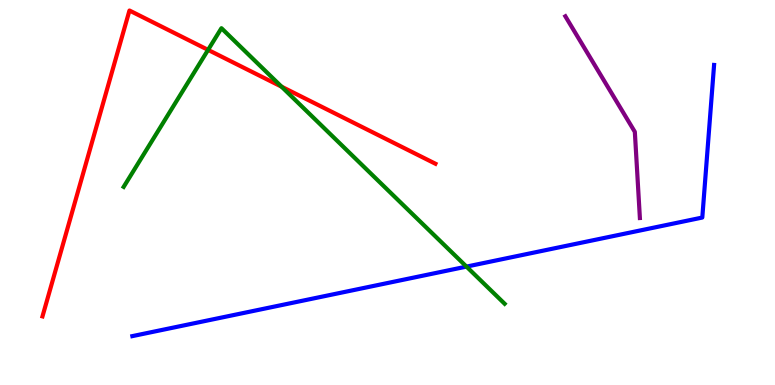[{'lines': ['blue', 'red'], 'intersections': []}, {'lines': ['green', 'red'], 'intersections': [{'x': 2.68, 'y': 8.7}, {'x': 3.63, 'y': 7.75}]}, {'lines': ['purple', 'red'], 'intersections': []}, {'lines': ['blue', 'green'], 'intersections': [{'x': 6.02, 'y': 3.08}]}, {'lines': ['blue', 'purple'], 'intersections': []}, {'lines': ['green', 'purple'], 'intersections': []}]